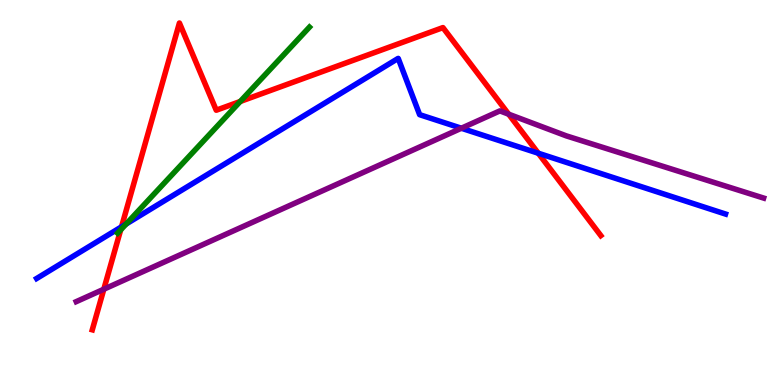[{'lines': ['blue', 'red'], 'intersections': [{'x': 1.57, 'y': 4.11}, {'x': 6.95, 'y': 6.02}]}, {'lines': ['green', 'red'], 'intersections': [{'x': 1.56, 'y': 4.03}, {'x': 3.1, 'y': 7.36}]}, {'lines': ['purple', 'red'], 'intersections': [{'x': 1.34, 'y': 2.49}, {'x': 6.56, 'y': 7.03}]}, {'lines': ['blue', 'green'], 'intersections': [{'x': 1.63, 'y': 4.18}]}, {'lines': ['blue', 'purple'], 'intersections': [{'x': 5.95, 'y': 6.67}]}, {'lines': ['green', 'purple'], 'intersections': []}]